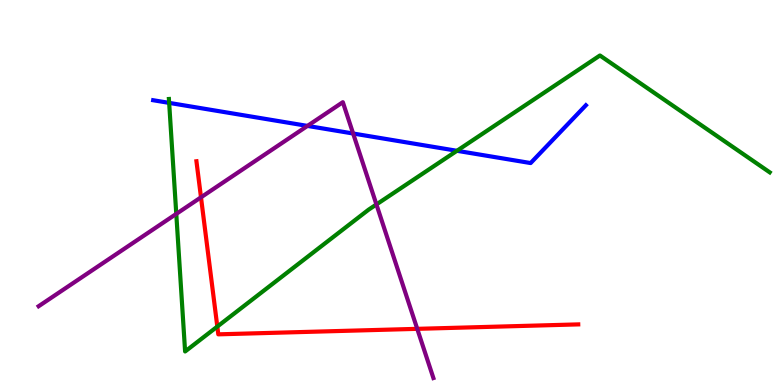[{'lines': ['blue', 'red'], 'intersections': []}, {'lines': ['green', 'red'], 'intersections': [{'x': 2.8, 'y': 1.52}]}, {'lines': ['purple', 'red'], 'intersections': [{'x': 2.59, 'y': 4.87}, {'x': 5.38, 'y': 1.46}]}, {'lines': ['blue', 'green'], 'intersections': [{'x': 2.18, 'y': 7.33}, {'x': 5.9, 'y': 6.08}]}, {'lines': ['blue', 'purple'], 'intersections': [{'x': 3.97, 'y': 6.73}, {'x': 4.56, 'y': 6.53}]}, {'lines': ['green', 'purple'], 'intersections': [{'x': 2.27, 'y': 4.44}, {'x': 4.86, 'y': 4.69}]}]